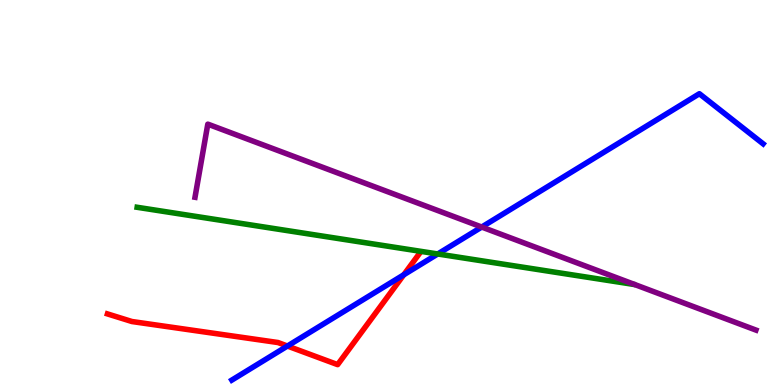[{'lines': ['blue', 'red'], 'intersections': [{'x': 3.71, 'y': 1.01}, {'x': 5.21, 'y': 2.86}]}, {'lines': ['green', 'red'], 'intersections': []}, {'lines': ['purple', 'red'], 'intersections': []}, {'lines': ['blue', 'green'], 'intersections': [{'x': 5.65, 'y': 3.4}]}, {'lines': ['blue', 'purple'], 'intersections': [{'x': 6.22, 'y': 4.1}]}, {'lines': ['green', 'purple'], 'intersections': []}]